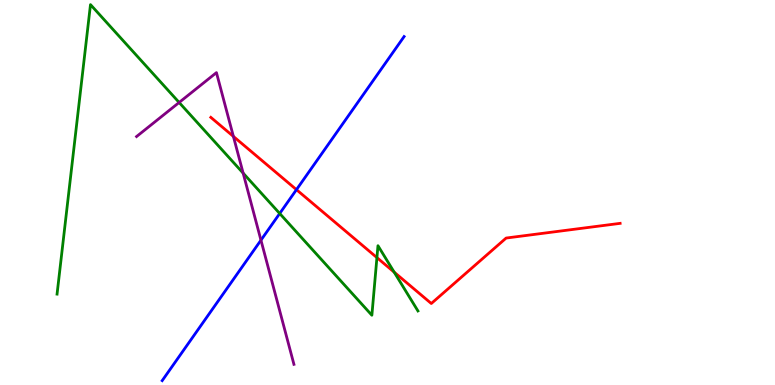[{'lines': ['blue', 'red'], 'intersections': [{'x': 3.83, 'y': 5.07}]}, {'lines': ['green', 'red'], 'intersections': [{'x': 4.86, 'y': 3.31}, {'x': 5.09, 'y': 2.93}]}, {'lines': ['purple', 'red'], 'intersections': [{'x': 3.01, 'y': 6.46}]}, {'lines': ['blue', 'green'], 'intersections': [{'x': 3.61, 'y': 4.45}]}, {'lines': ['blue', 'purple'], 'intersections': [{'x': 3.37, 'y': 3.76}]}, {'lines': ['green', 'purple'], 'intersections': [{'x': 2.31, 'y': 7.34}, {'x': 3.14, 'y': 5.5}]}]